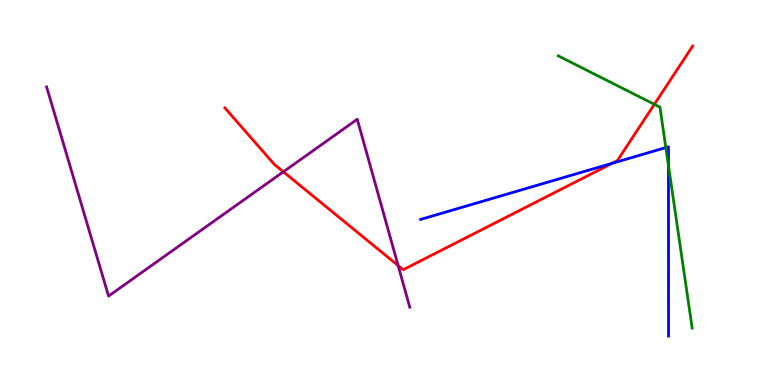[{'lines': ['blue', 'red'], 'intersections': [{'x': 7.9, 'y': 5.76}]}, {'lines': ['green', 'red'], 'intersections': [{'x': 8.44, 'y': 7.29}]}, {'lines': ['purple', 'red'], 'intersections': [{'x': 3.66, 'y': 5.54}, {'x': 5.14, 'y': 3.1}]}, {'lines': ['blue', 'green'], 'intersections': [{'x': 8.59, 'y': 6.17}, {'x': 8.63, 'y': 5.7}]}, {'lines': ['blue', 'purple'], 'intersections': []}, {'lines': ['green', 'purple'], 'intersections': []}]